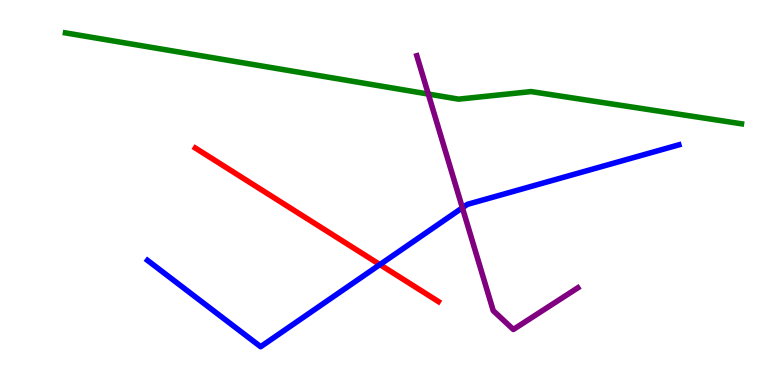[{'lines': ['blue', 'red'], 'intersections': [{'x': 4.9, 'y': 3.13}]}, {'lines': ['green', 'red'], 'intersections': []}, {'lines': ['purple', 'red'], 'intersections': []}, {'lines': ['blue', 'green'], 'intersections': []}, {'lines': ['blue', 'purple'], 'intersections': [{'x': 5.97, 'y': 4.6}]}, {'lines': ['green', 'purple'], 'intersections': [{'x': 5.53, 'y': 7.56}]}]